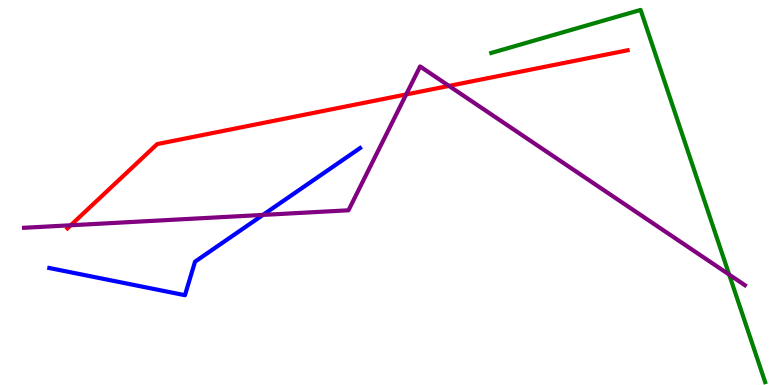[{'lines': ['blue', 'red'], 'intersections': []}, {'lines': ['green', 'red'], 'intersections': []}, {'lines': ['purple', 'red'], 'intersections': [{'x': 0.913, 'y': 4.15}, {'x': 5.24, 'y': 7.55}, {'x': 5.79, 'y': 7.77}]}, {'lines': ['blue', 'green'], 'intersections': []}, {'lines': ['blue', 'purple'], 'intersections': [{'x': 3.39, 'y': 4.42}]}, {'lines': ['green', 'purple'], 'intersections': [{'x': 9.41, 'y': 2.87}]}]